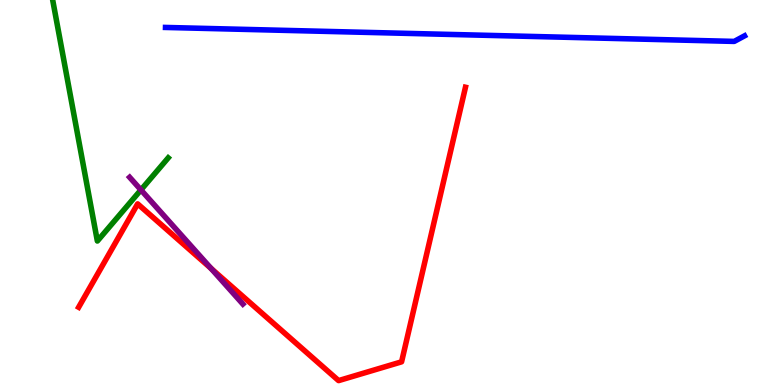[{'lines': ['blue', 'red'], 'intersections': []}, {'lines': ['green', 'red'], 'intersections': []}, {'lines': ['purple', 'red'], 'intersections': [{'x': 2.72, 'y': 3.03}]}, {'lines': ['blue', 'green'], 'intersections': []}, {'lines': ['blue', 'purple'], 'intersections': []}, {'lines': ['green', 'purple'], 'intersections': [{'x': 1.82, 'y': 5.07}]}]